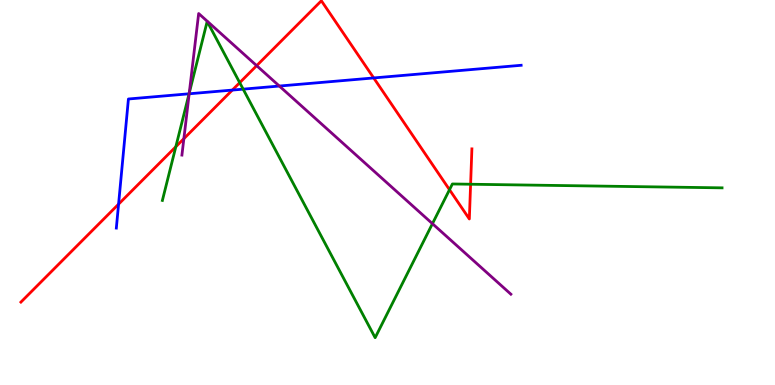[{'lines': ['blue', 'red'], 'intersections': [{'x': 1.53, 'y': 4.7}, {'x': 3.0, 'y': 7.66}, {'x': 4.82, 'y': 7.98}]}, {'lines': ['green', 'red'], 'intersections': [{'x': 2.27, 'y': 6.19}, {'x': 3.09, 'y': 7.85}, {'x': 5.8, 'y': 5.07}, {'x': 6.07, 'y': 5.21}]}, {'lines': ['purple', 'red'], 'intersections': [{'x': 2.37, 'y': 6.4}, {'x': 3.31, 'y': 8.29}]}, {'lines': ['blue', 'green'], 'intersections': [{'x': 2.44, 'y': 7.56}, {'x': 3.14, 'y': 7.68}]}, {'lines': ['blue', 'purple'], 'intersections': [{'x': 2.44, 'y': 7.56}, {'x': 3.6, 'y': 7.77}]}, {'lines': ['green', 'purple'], 'intersections': [{'x': 2.44, 'y': 7.58}, {'x': 5.58, 'y': 4.19}]}]